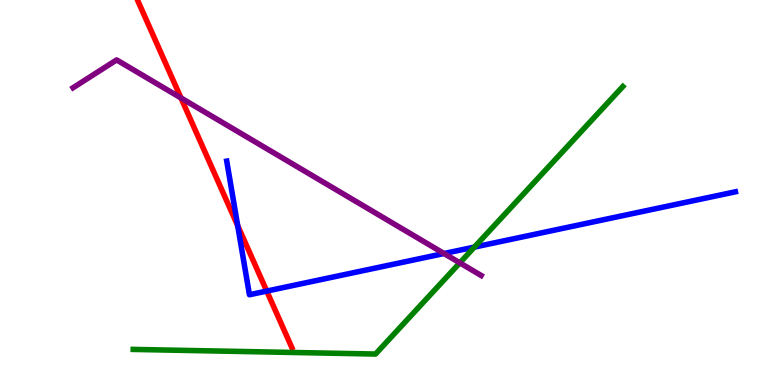[{'lines': ['blue', 'red'], 'intersections': [{'x': 3.07, 'y': 4.14}, {'x': 3.44, 'y': 2.44}]}, {'lines': ['green', 'red'], 'intersections': []}, {'lines': ['purple', 'red'], 'intersections': [{'x': 2.34, 'y': 7.46}]}, {'lines': ['blue', 'green'], 'intersections': [{'x': 6.12, 'y': 3.58}]}, {'lines': ['blue', 'purple'], 'intersections': [{'x': 5.73, 'y': 3.42}]}, {'lines': ['green', 'purple'], 'intersections': [{'x': 5.93, 'y': 3.17}]}]